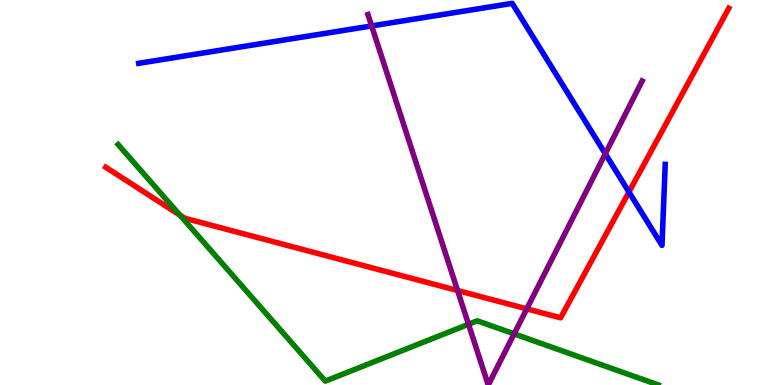[{'lines': ['blue', 'red'], 'intersections': [{'x': 8.12, 'y': 5.01}]}, {'lines': ['green', 'red'], 'intersections': [{'x': 2.32, 'y': 4.41}]}, {'lines': ['purple', 'red'], 'intersections': [{'x': 5.9, 'y': 2.45}, {'x': 6.8, 'y': 1.98}]}, {'lines': ['blue', 'green'], 'intersections': []}, {'lines': ['blue', 'purple'], 'intersections': [{'x': 4.8, 'y': 9.33}, {'x': 7.81, 'y': 6.01}]}, {'lines': ['green', 'purple'], 'intersections': [{'x': 6.05, 'y': 1.58}, {'x': 6.63, 'y': 1.33}]}]